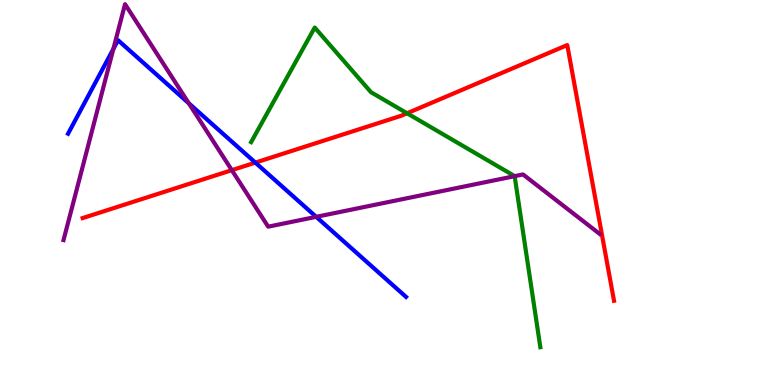[{'lines': ['blue', 'red'], 'intersections': [{'x': 3.29, 'y': 5.78}]}, {'lines': ['green', 'red'], 'intersections': [{'x': 5.25, 'y': 7.06}]}, {'lines': ['purple', 'red'], 'intersections': [{'x': 2.99, 'y': 5.58}]}, {'lines': ['blue', 'green'], 'intersections': []}, {'lines': ['blue', 'purple'], 'intersections': [{'x': 1.46, 'y': 8.73}, {'x': 2.44, 'y': 7.32}, {'x': 4.08, 'y': 4.37}]}, {'lines': ['green', 'purple'], 'intersections': [{'x': 6.64, 'y': 5.42}]}]